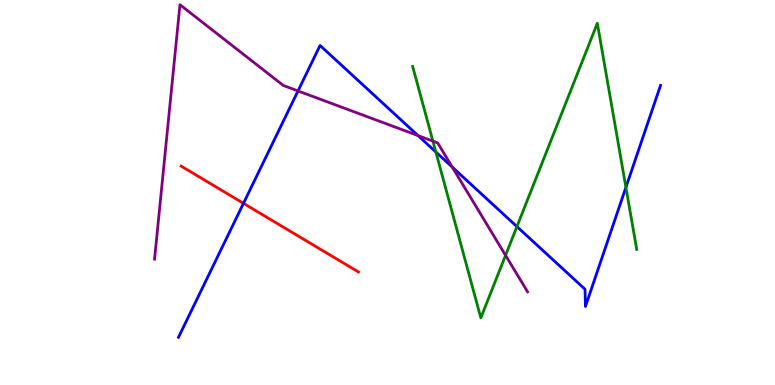[{'lines': ['blue', 'red'], 'intersections': [{'x': 3.14, 'y': 4.72}]}, {'lines': ['green', 'red'], 'intersections': []}, {'lines': ['purple', 'red'], 'intersections': []}, {'lines': ['blue', 'green'], 'intersections': [{'x': 5.62, 'y': 6.05}, {'x': 6.67, 'y': 4.11}, {'x': 8.08, 'y': 5.13}]}, {'lines': ['blue', 'purple'], 'intersections': [{'x': 3.85, 'y': 7.64}, {'x': 5.39, 'y': 6.48}, {'x': 5.84, 'y': 5.66}]}, {'lines': ['green', 'purple'], 'intersections': [{'x': 5.59, 'y': 6.33}, {'x': 6.52, 'y': 3.37}]}]